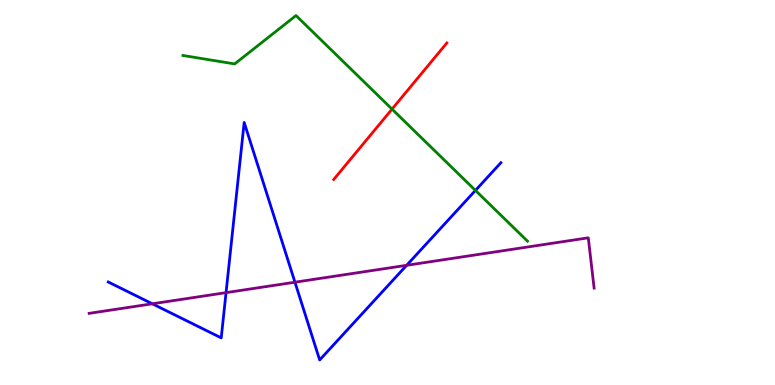[{'lines': ['blue', 'red'], 'intersections': []}, {'lines': ['green', 'red'], 'intersections': [{'x': 5.06, 'y': 7.17}]}, {'lines': ['purple', 'red'], 'intersections': []}, {'lines': ['blue', 'green'], 'intersections': [{'x': 6.13, 'y': 5.05}]}, {'lines': ['blue', 'purple'], 'intersections': [{'x': 1.97, 'y': 2.11}, {'x': 2.92, 'y': 2.4}, {'x': 3.81, 'y': 2.67}, {'x': 5.25, 'y': 3.11}]}, {'lines': ['green', 'purple'], 'intersections': []}]